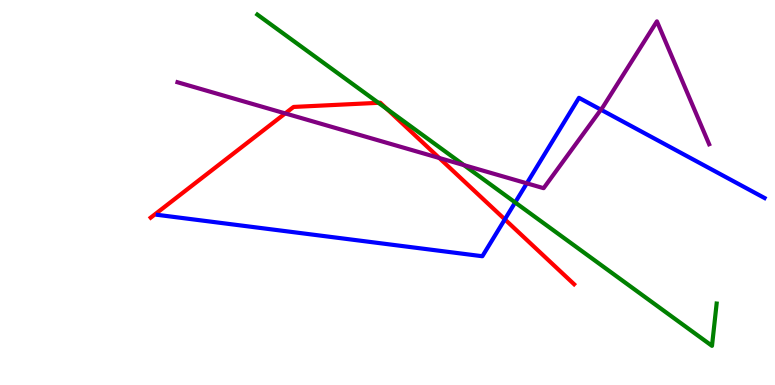[{'lines': ['blue', 'red'], 'intersections': [{'x': 6.51, 'y': 4.3}]}, {'lines': ['green', 'red'], 'intersections': [{'x': 4.88, 'y': 7.33}, {'x': 4.99, 'y': 7.17}]}, {'lines': ['purple', 'red'], 'intersections': [{'x': 3.68, 'y': 7.05}, {'x': 5.67, 'y': 5.9}]}, {'lines': ['blue', 'green'], 'intersections': [{'x': 6.65, 'y': 4.74}]}, {'lines': ['blue', 'purple'], 'intersections': [{'x': 6.8, 'y': 5.24}, {'x': 7.75, 'y': 7.15}]}, {'lines': ['green', 'purple'], 'intersections': [{'x': 5.99, 'y': 5.71}]}]